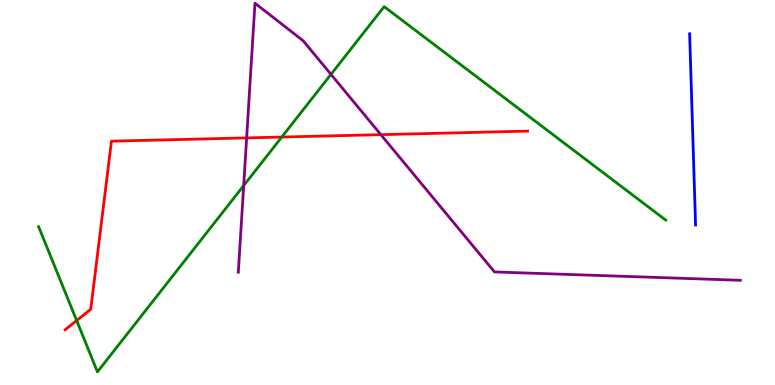[{'lines': ['blue', 'red'], 'intersections': []}, {'lines': ['green', 'red'], 'intersections': [{'x': 0.989, 'y': 1.67}, {'x': 3.64, 'y': 6.44}]}, {'lines': ['purple', 'red'], 'intersections': [{'x': 3.18, 'y': 6.42}, {'x': 4.91, 'y': 6.5}]}, {'lines': ['blue', 'green'], 'intersections': []}, {'lines': ['blue', 'purple'], 'intersections': []}, {'lines': ['green', 'purple'], 'intersections': [{'x': 3.14, 'y': 5.18}, {'x': 4.27, 'y': 8.07}]}]